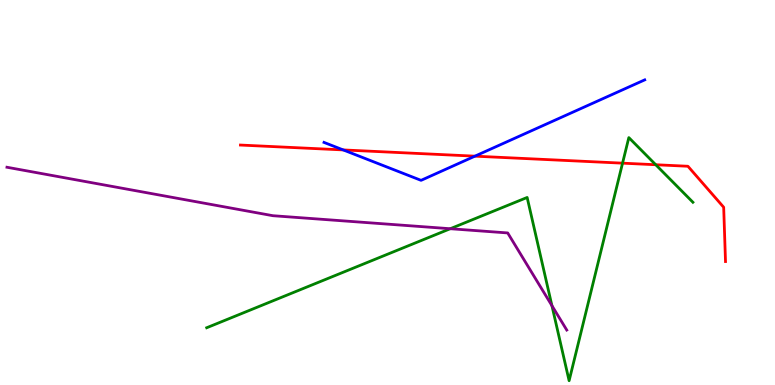[{'lines': ['blue', 'red'], 'intersections': [{'x': 4.43, 'y': 6.11}, {'x': 6.13, 'y': 5.94}]}, {'lines': ['green', 'red'], 'intersections': [{'x': 8.03, 'y': 5.76}, {'x': 8.46, 'y': 5.72}]}, {'lines': ['purple', 'red'], 'intersections': []}, {'lines': ['blue', 'green'], 'intersections': []}, {'lines': ['blue', 'purple'], 'intersections': []}, {'lines': ['green', 'purple'], 'intersections': [{'x': 5.81, 'y': 4.06}, {'x': 7.12, 'y': 2.06}]}]